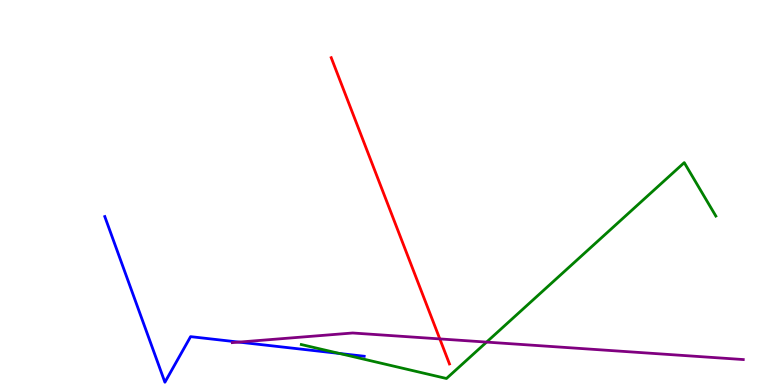[{'lines': ['blue', 'red'], 'intersections': []}, {'lines': ['green', 'red'], 'intersections': []}, {'lines': ['purple', 'red'], 'intersections': [{'x': 5.68, 'y': 1.2}]}, {'lines': ['blue', 'green'], 'intersections': [{'x': 4.38, 'y': 0.819}]}, {'lines': ['blue', 'purple'], 'intersections': [{'x': 3.08, 'y': 1.11}]}, {'lines': ['green', 'purple'], 'intersections': [{'x': 6.28, 'y': 1.11}]}]